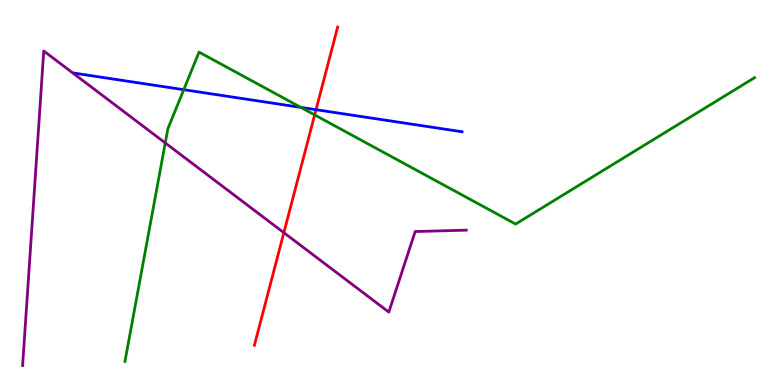[{'lines': ['blue', 'red'], 'intersections': [{'x': 4.08, 'y': 7.15}]}, {'lines': ['green', 'red'], 'intersections': [{'x': 4.06, 'y': 7.02}]}, {'lines': ['purple', 'red'], 'intersections': [{'x': 3.66, 'y': 3.96}]}, {'lines': ['blue', 'green'], 'intersections': [{'x': 2.37, 'y': 7.67}, {'x': 3.88, 'y': 7.21}]}, {'lines': ['blue', 'purple'], 'intersections': []}, {'lines': ['green', 'purple'], 'intersections': [{'x': 2.13, 'y': 6.29}]}]